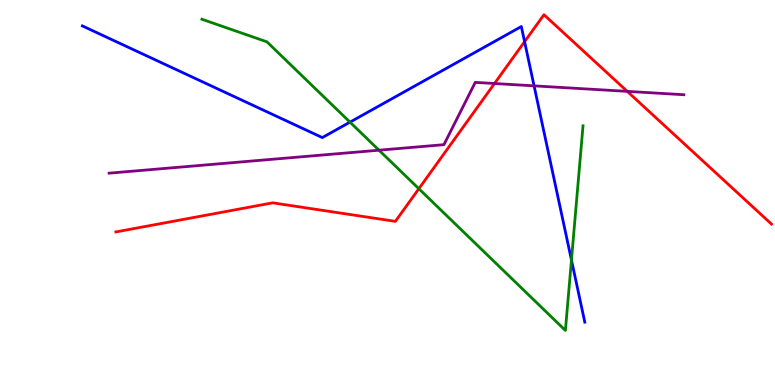[{'lines': ['blue', 'red'], 'intersections': [{'x': 6.77, 'y': 8.92}]}, {'lines': ['green', 'red'], 'intersections': [{'x': 5.4, 'y': 5.1}]}, {'lines': ['purple', 'red'], 'intersections': [{'x': 6.38, 'y': 7.83}, {'x': 8.09, 'y': 7.63}]}, {'lines': ['blue', 'green'], 'intersections': [{'x': 4.52, 'y': 6.83}, {'x': 7.37, 'y': 3.25}]}, {'lines': ['blue', 'purple'], 'intersections': [{'x': 6.89, 'y': 7.77}]}, {'lines': ['green', 'purple'], 'intersections': [{'x': 4.89, 'y': 6.1}]}]